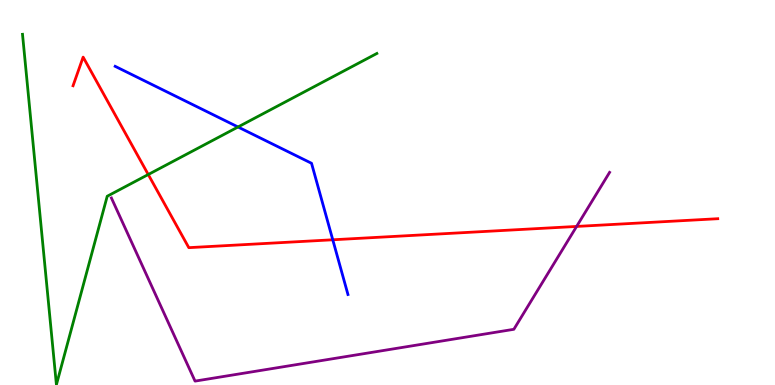[{'lines': ['blue', 'red'], 'intersections': [{'x': 4.29, 'y': 3.77}]}, {'lines': ['green', 'red'], 'intersections': [{'x': 1.91, 'y': 5.47}]}, {'lines': ['purple', 'red'], 'intersections': [{'x': 7.44, 'y': 4.12}]}, {'lines': ['blue', 'green'], 'intersections': [{'x': 3.07, 'y': 6.7}]}, {'lines': ['blue', 'purple'], 'intersections': []}, {'lines': ['green', 'purple'], 'intersections': []}]